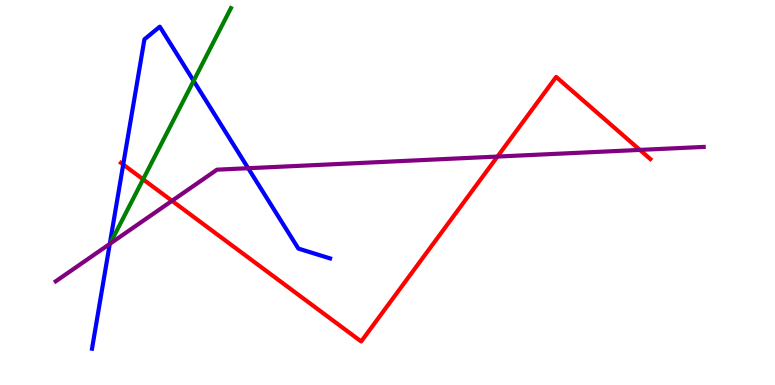[{'lines': ['blue', 'red'], 'intersections': [{'x': 1.59, 'y': 5.73}]}, {'lines': ['green', 'red'], 'intersections': [{'x': 1.85, 'y': 5.34}]}, {'lines': ['purple', 'red'], 'intersections': [{'x': 2.22, 'y': 4.78}, {'x': 6.42, 'y': 5.93}, {'x': 8.26, 'y': 6.11}]}, {'lines': ['blue', 'green'], 'intersections': [{'x': 2.5, 'y': 7.9}]}, {'lines': ['blue', 'purple'], 'intersections': [{'x': 1.42, 'y': 3.66}, {'x': 3.2, 'y': 5.63}]}, {'lines': ['green', 'purple'], 'intersections': []}]